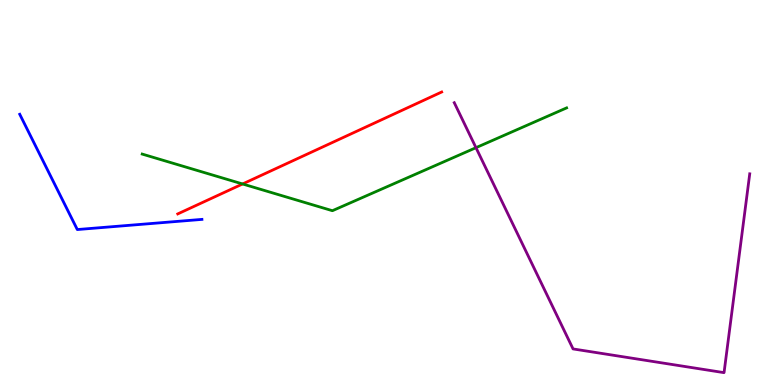[{'lines': ['blue', 'red'], 'intersections': []}, {'lines': ['green', 'red'], 'intersections': [{'x': 3.13, 'y': 5.22}]}, {'lines': ['purple', 'red'], 'intersections': []}, {'lines': ['blue', 'green'], 'intersections': []}, {'lines': ['blue', 'purple'], 'intersections': []}, {'lines': ['green', 'purple'], 'intersections': [{'x': 6.14, 'y': 6.16}]}]